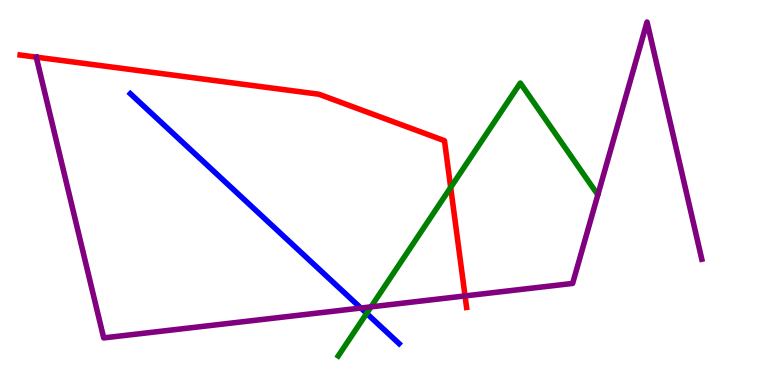[{'lines': ['blue', 'red'], 'intersections': []}, {'lines': ['green', 'red'], 'intersections': [{'x': 5.82, 'y': 5.13}]}, {'lines': ['purple', 'red'], 'intersections': [{'x': 0.468, 'y': 8.52}, {'x': 6.0, 'y': 2.31}]}, {'lines': ['blue', 'green'], 'intersections': [{'x': 4.73, 'y': 1.86}]}, {'lines': ['blue', 'purple'], 'intersections': [{'x': 4.66, 'y': 2.0}]}, {'lines': ['green', 'purple'], 'intersections': [{'x': 4.79, 'y': 2.03}]}]